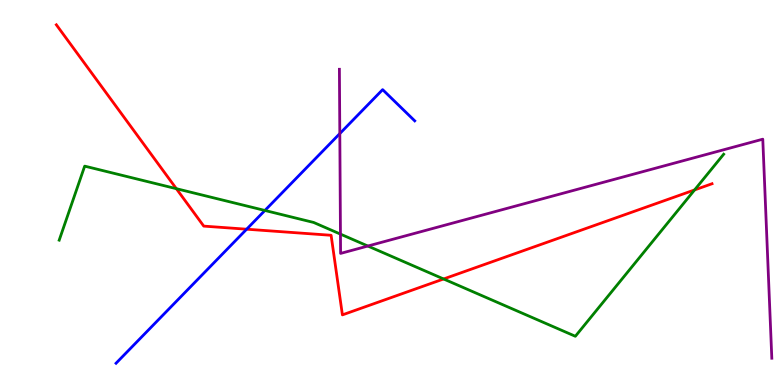[{'lines': ['blue', 'red'], 'intersections': [{'x': 3.18, 'y': 4.05}]}, {'lines': ['green', 'red'], 'intersections': [{'x': 2.28, 'y': 5.1}, {'x': 5.72, 'y': 2.75}, {'x': 8.96, 'y': 5.07}]}, {'lines': ['purple', 'red'], 'intersections': []}, {'lines': ['blue', 'green'], 'intersections': [{'x': 3.42, 'y': 4.53}]}, {'lines': ['blue', 'purple'], 'intersections': [{'x': 4.38, 'y': 6.53}]}, {'lines': ['green', 'purple'], 'intersections': [{'x': 4.39, 'y': 3.92}, {'x': 4.75, 'y': 3.61}]}]